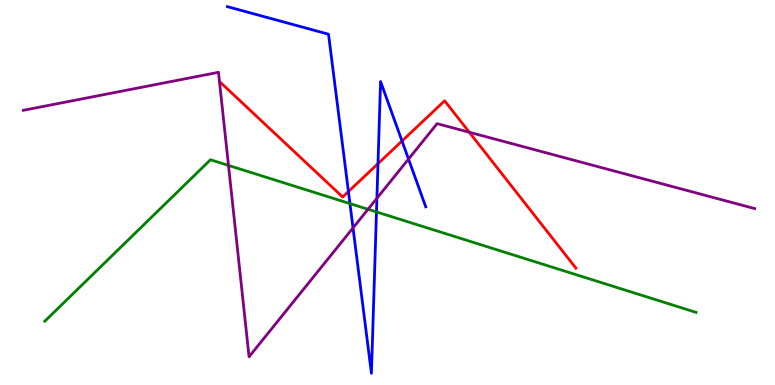[{'lines': ['blue', 'red'], 'intersections': [{'x': 4.5, 'y': 5.03}, {'x': 4.88, 'y': 5.75}, {'x': 5.19, 'y': 6.34}]}, {'lines': ['green', 'red'], 'intersections': []}, {'lines': ['purple', 'red'], 'intersections': [{'x': 6.06, 'y': 6.56}]}, {'lines': ['blue', 'green'], 'intersections': [{'x': 4.52, 'y': 4.71}, {'x': 4.86, 'y': 4.5}]}, {'lines': ['blue', 'purple'], 'intersections': [{'x': 4.56, 'y': 4.08}, {'x': 4.86, 'y': 4.85}, {'x': 5.27, 'y': 5.87}]}, {'lines': ['green', 'purple'], 'intersections': [{'x': 2.95, 'y': 5.7}, {'x': 4.75, 'y': 4.56}]}]